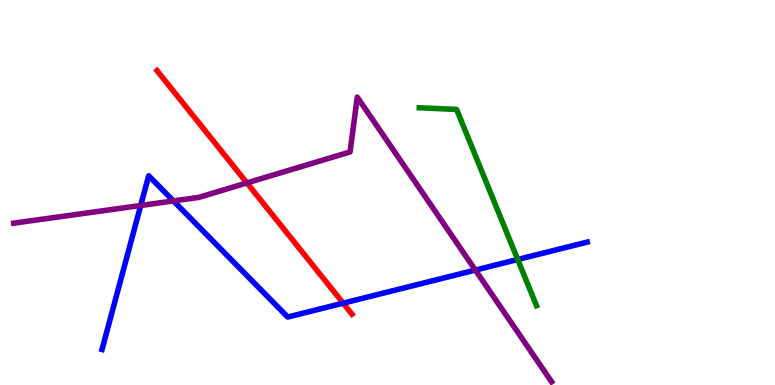[{'lines': ['blue', 'red'], 'intersections': [{'x': 4.43, 'y': 2.13}]}, {'lines': ['green', 'red'], 'intersections': []}, {'lines': ['purple', 'red'], 'intersections': [{'x': 3.19, 'y': 5.25}]}, {'lines': ['blue', 'green'], 'intersections': [{'x': 6.68, 'y': 3.26}]}, {'lines': ['blue', 'purple'], 'intersections': [{'x': 1.82, 'y': 4.66}, {'x': 2.24, 'y': 4.78}, {'x': 6.13, 'y': 2.98}]}, {'lines': ['green', 'purple'], 'intersections': []}]